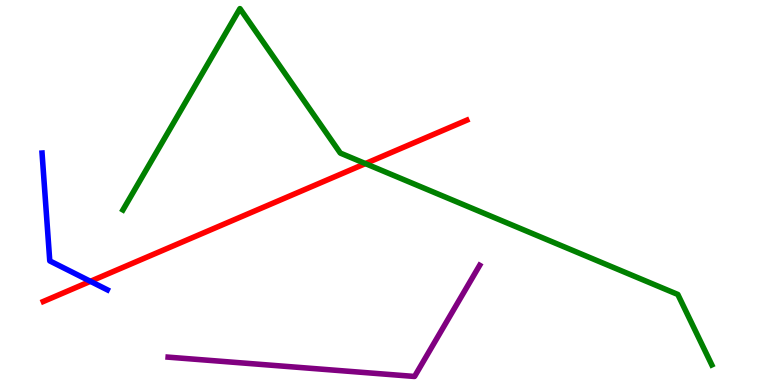[{'lines': ['blue', 'red'], 'intersections': [{'x': 1.17, 'y': 2.69}]}, {'lines': ['green', 'red'], 'intersections': [{'x': 4.71, 'y': 5.75}]}, {'lines': ['purple', 'red'], 'intersections': []}, {'lines': ['blue', 'green'], 'intersections': []}, {'lines': ['blue', 'purple'], 'intersections': []}, {'lines': ['green', 'purple'], 'intersections': []}]